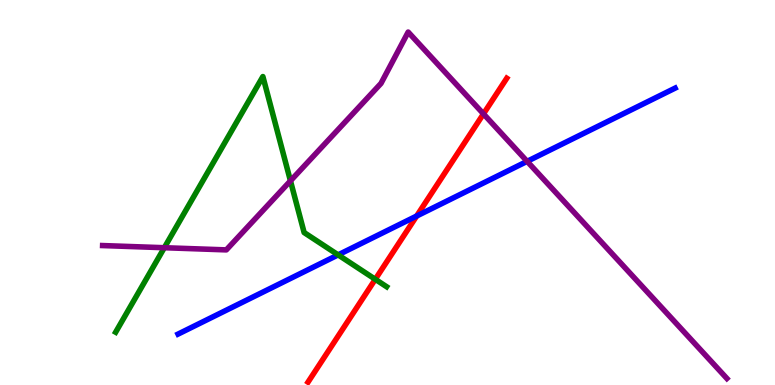[{'lines': ['blue', 'red'], 'intersections': [{'x': 5.38, 'y': 4.39}]}, {'lines': ['green', 'red'], 'intersections': [{'x': 4.84, 'y': 2.75}]}, {'lines': ['purple', 'red'], 'intersections': [{'x': 6.24, 'y': 7.04}]}, {'lines': ['blue', 'green'], 'intersections': [{'x': 4.36, 'y': 3.38}]}, {'lines': ['blue', 'purple'], 'intersections': [{'x': 6.8, 'y': 5.81}]}, {'lines': ['green', 'purple'], 'intersections': [{'x': 2.12, 'y': 3.57}, {'x': 3.75, 'y': 5.3}]}]